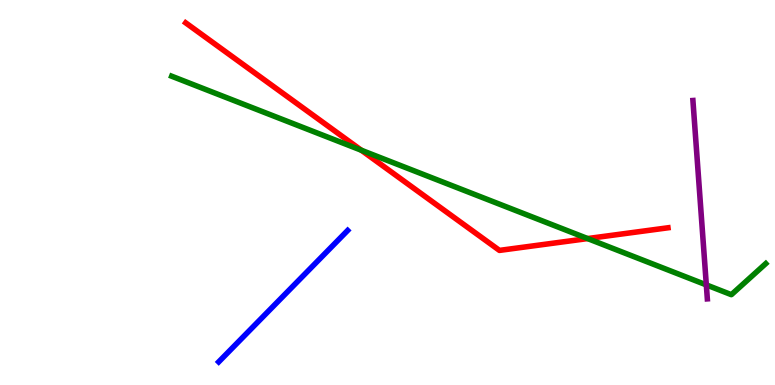[{'lines': ['blue', 'red'], 'intersections': []}, {'lines': ['green', 'red'], 'intersections': [{'x': 4.66, 'y': 6.1}, {'x': 7.58, 'y': 3.8}]}, {'lines': ['purple', 'red'], 'intersections': []}, {'lines': ['blue', 'green'], 'intersections': []}, {'lines': ['blue', 'purple'], 'intersections': []}, {'lines': ['green', 'purple'], 'intersections': [{'x': 9.11, 'y': 2.6}]}]